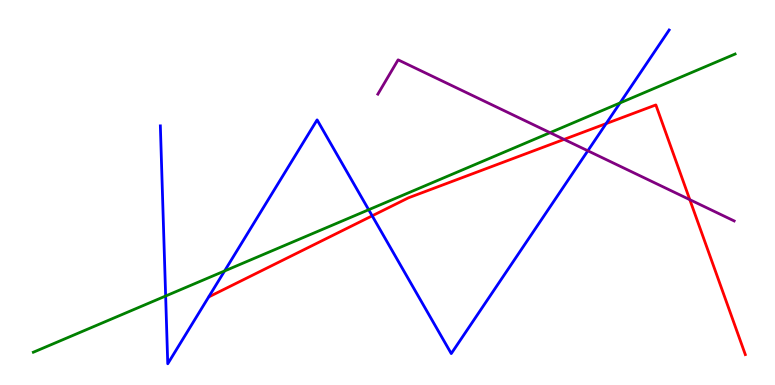[{'lines': ['blue', 'red'], 'intersections': [{'x': 4.8, 'y': 4.39}, {'x': 7.82, 'y': 6.79}]}, {'lines': ['green', 'red'], 'intersections': []}, {'lines': ['purple', 'red'], 'intersections': [{'x': 7.28, 'y': 6.38}, {'x': 8.9, 'y': 4.81}]}, {'lines': ['blue', 'green'], 'intersections': [{'x': 2.14, 'y': 2.31}, {'x': 2.9, 'y': 2.96}, {'x': 4.76, 'y': 4.55}, {'x': 8.0, 'y': 7.33}]}, {'lines': ['blue', 'purple'], 'intersections': [{'x': 7.58, 'y': 6.08}]}, {'lines': ['green', 'purple'], 'intersections': [{'x': 7.1, 'y': 6.55}]}]